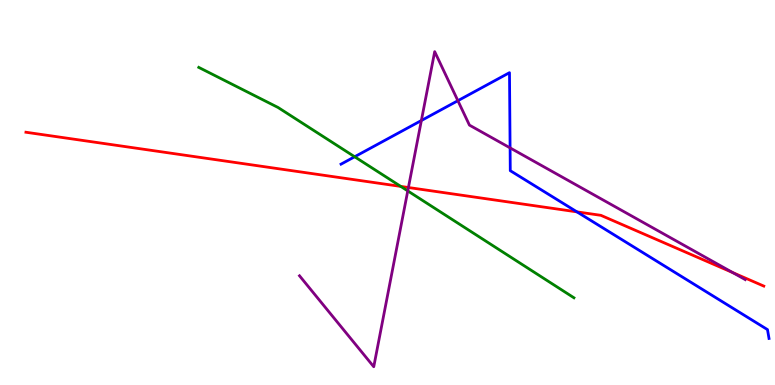[{'lines': ['blue', 'red'], 'intersections': [{'x': 7.44, 'y': 4.5}]}, {'lines': ['green', 'red'], 'intersections': [{'x': 5.17, 'y': 5.16}]}, {'lines': ['purple', 'red'], 'intersections': [{'x': 5.27, 'y': 5.13}, {'x': 9.45, 'y': 2.92}]}, {'lines': ['blue', 'green'], 'intersections': [{'x': 4.58, 'y': 5.93}]}, {'lines': ['blue', 'purple'], 'intersections': [{'x': 5.44, 'y': 6.87}, {'x': 5.91, 'y': 7.38}, {'x': 6.58, 'y': 6.16}]}, {'lines': ['green', 'purple'], 'intersections': [{'x': 5.26, 'y': 5.04}]}]